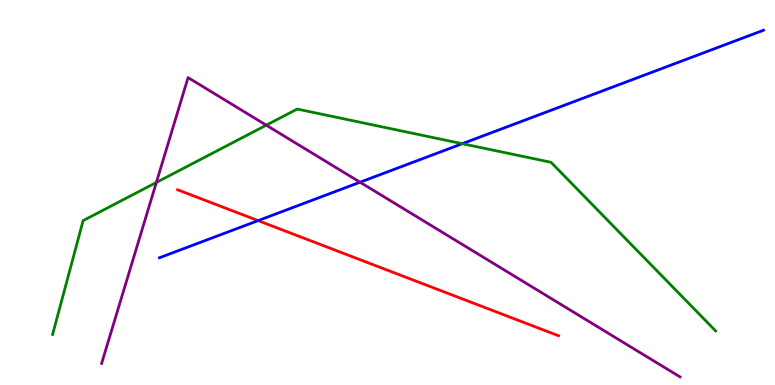[{'lines': ['blue', 'red'], 'intersections': [{'x': 3.33, 'y': 4.27}]}, {'lines': ['green', 'red'], 'intersections': []}, {'lines': ['purple', 'red'], 'intersections': []}, {'lines': ['blue', 'green'], 'intersections': [{'x': 5.97, 'y': 6.27}]}, {'lines': ['blue', 'purple'], 'intersections': [{'x': 4.65, 'y': 5.27}]}, {'lines': ['green', 'purple'], 'intersections': [{'x': 2.02, 'y': 5.26}, {'x': 3.44, 'y': 6.75}]}]